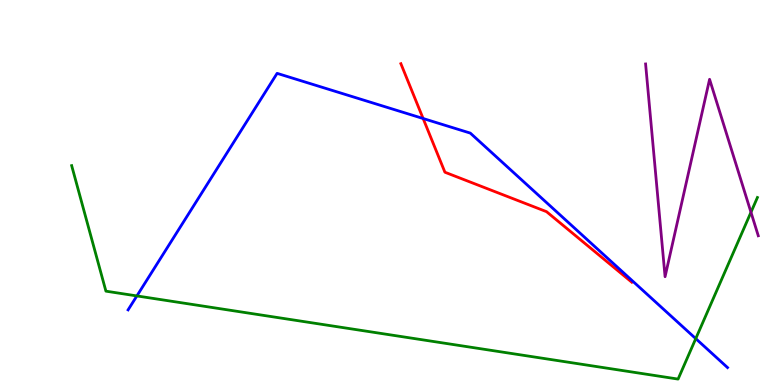[{'lines': ['blue', 'red'], 'intersections': [{'x': 5.46, 'y': 6.92}]}, {'lines': ['green', 'red'], 'intersections': []}, {'lines': ['purple', 'red'], 'intersections': []}, {'lines': ['blue', 'green'], 'intersections': [{'x': 1.77, 'y': 2.31}, {'x': 8.98, 'y': 1.2}]}, {'lines': ['blue', 'purple'], 'intersections': []}, {'lines': ['green', 'purple'], 'intersections': [{'x': 9.69, 'y': 4.49}]}]